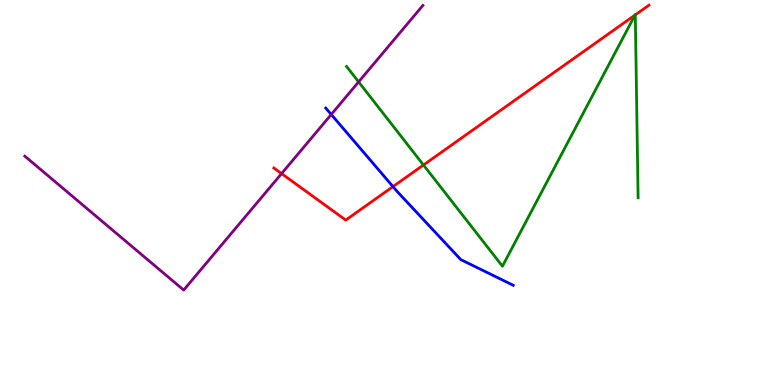[{'lines': ['blue', 'red'], 'intersections': [{'x': 5.07, 'y': 5.15}]}, {'lines': ['green', 'red'], 'intersections': [{'x': 5.46, 'y': 5.71}, {'x': 8.19, 'y': 9.61}, {'x': 8.2, 'y': 9.61}]}, {'lines': ['purple', 'red'], 'intersections': [{'x': 3.63, 'y': 5.49}]}, {'lines': ['blue', 'green'], 'intersections': []}, {'lines': ['blue', 'purple'], 'intersections': [{'x': 4.27, 'y': 7.03}]}, {'lines': ['green', 'purple'], 'intersections': [{'x': 4.63, 'y': 7.87}]}]